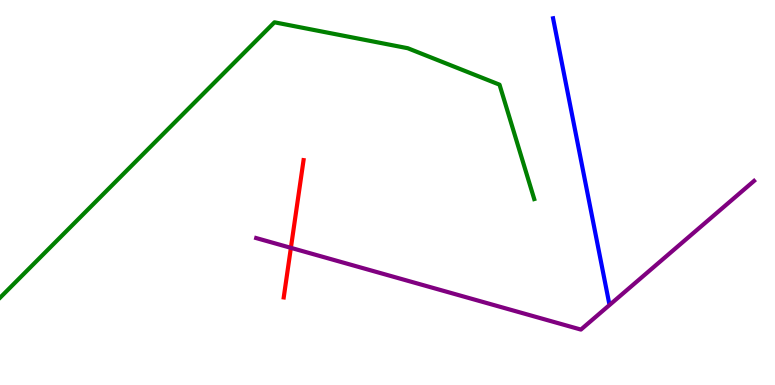[{'lines': ['blue', 'red'], 'intersections': []}, {'lines': ['green', 'red'], 'intersections': []}, {'lines': ['purple', 'red'], 'intersections': [{'x': 3.75, 'y': 3.56}]}, {'lines': ['blue', 'green'], 'intersections': []}, {'lines': ['blue', 'purple'], 'intersections': []}, {'lines': ['green', 'purple'], 'intersections': []}]